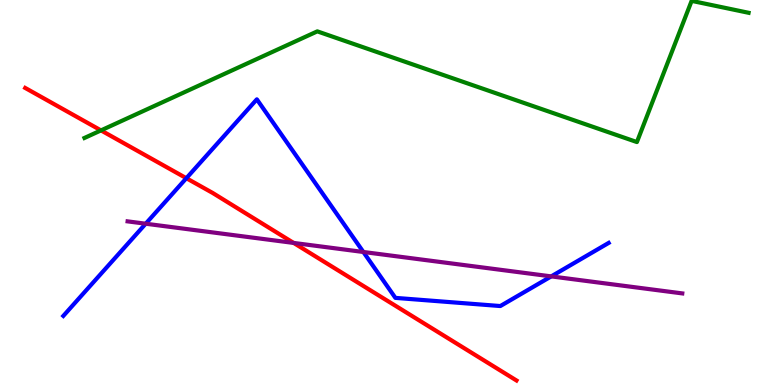[{'lines': ['blue', 'red'], 'intersections': [{'x': 2.4, 'y': 5.37}]}, {'lines': ['green', 'red'], 'intersections': [{'x': 1.3, 'y': 6.61}]}, {'lines': ['purple', 'red'], 'intersections': [{'x': 3.79, 'y': 3.69}]}, {'lines': ['blue', 'green'], 'intersections': []}, {'lines': ['blue', 'purple'], 'intersections': [{'x': 1.88, 'y': 4.19}, {'x': 4.69, 'y': 3.45}, {'x': 7.11, 'y': 2.82}]}, {'lines': ['green', 'purple'], 'intersections': []}]